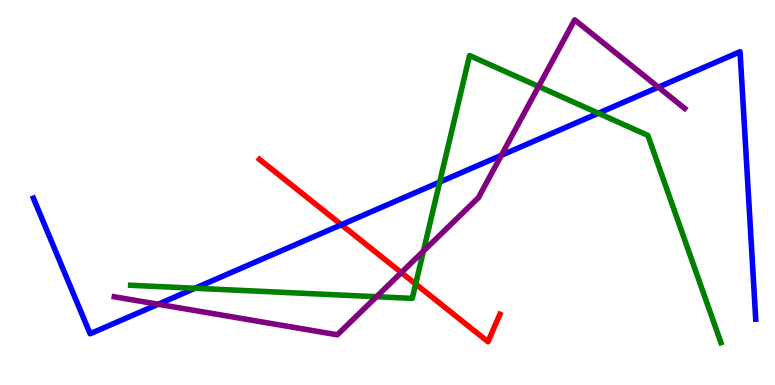[{'lines': ['blue', 'red'], 'intersections': [{'x': 4.4, 'y': 4.16}]}, {'lines': ['green', 'red'], 'intersections': [{'x': 5.36, 'y': 2.62}]}, {'lines': ['purple', 'red'], 'intersections': [{'x': 5.18, 'y': 2.92}]}, {'lines': ['blue', 'green'], 'intersections': [{'x': 2.52, 'y': 2.51}, {'x': 5.67, 'y': 5.27}, {'x': 7.72, 'y': 7.06}]}, {'lines': ['blue', 'purple'], 'intersections': [{'x': 2.04, 'y': 2.1}, {'x': 6.47, 'y': 5.97}, {'x': 8.49, 'y': 7.74}]}, {'lines': ['green', 'purple'], 'intersections': [{'x': 4.86, 'y': 2.29}, {'x': 5.46, 'y': 3.48}, {'x': 6.95, 'y': 7.75}]}]